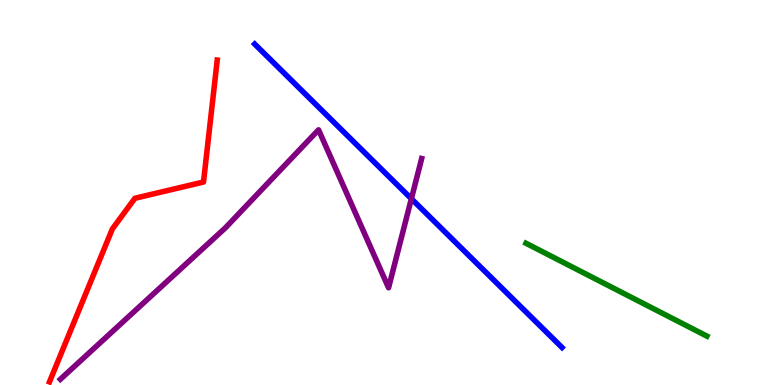[{'lines': ['blue', 'red'], 'intersections': []}, {'lines': ['green', 'red'], 'intersections': []}, {'lines': ['purple', 'red'], 'intersections': []}, {'lines': ['blue', 'green'], 'intersections': []}, {'lines': ['blue', 'purple'], 'intersections': [{'x': 5.31, 'y': 4.84}]}, {'lines': ['green', 'purple'], 'intersections': []}]